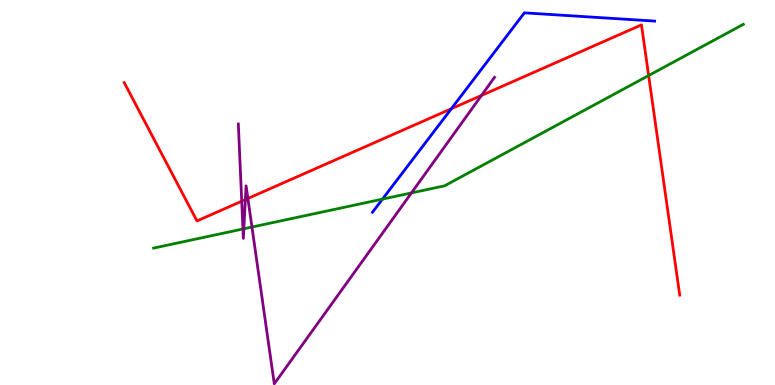[{'lines': ['blue', 'red'], 'intersections': [{'x': 5.82, 'y': 7.18}]}, {'lines': ['green', 'red'], 'intersections': [{'x': 8.37, 'y': 8.04}]}, {'lines': ['purple', 'red'], 'intersections': [{'x': 3.12, 'y': 4.77}, {'x': 3.17, 'y': 4.82}, {'x': 3.2, 'y': 4.84}, {'x': 6.21, 'y': 7.52}]}, {'lines': ['blue', 'green'], 'intersections': [{'x': 4.94, 'y': 4.83}]}, {'lines': ['blue', 'purple'], 'intersections': []}, {'lines': ['green', 'purple'], 'intersections': [{'x': 3.13, 'y': 4.05}, {'x': 3.15, 'y': 4.06}, {'x': 3.25, 'y': 4.1}, {'x': 5.31, 'y': 4.99}]}]